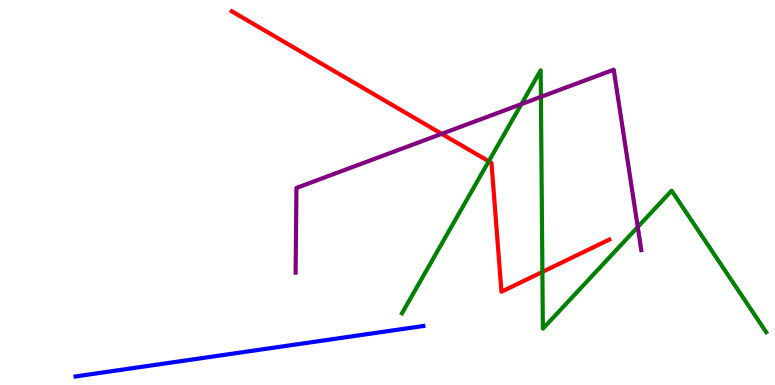[{'lines': ['blue', 'red'], 'intersections': []}, {'lines': ['green', 'red'], 'intersections': [{'x': 6.31, 'y': 5.81}, {'x': 7.0, 'y': 2.94}]}, {'lines': ['purple', 'red'], 'intersections': [{'x': 5.7, 'y': 6.52}]}, {'lines': ['blue', 'green'], 'intersections': []}, {'lines': ['blue', 'purple'], 'intersections': []}, {'lines': ['green', 'purple'], 'intersections': [{'x': 6.73, 'y': 7.29}, {'x': 6.98, 'y': 7.48}, {'x': 8.23, 'y': 4.1}]}]